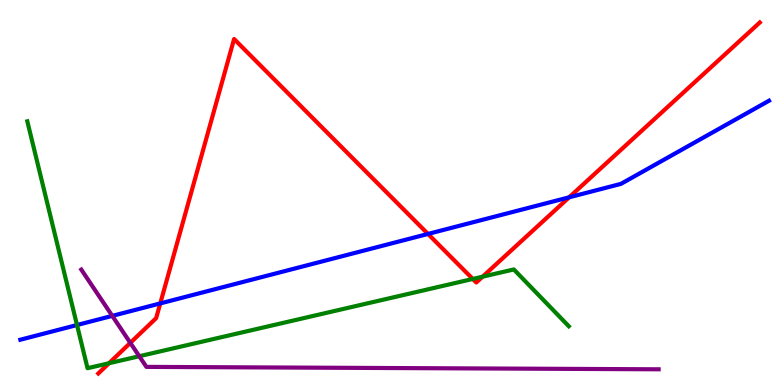[{'lines': ['blue', 'red'], 'intersections': [{'x': 2.07, 'y': 2.12}, {'x': 5.52, 'y': 3.92}, {'x': 7.34, 'y': 4.87}]}, {'lines': ['green', 'red'], 'intersections': [{'x': 1.41, 'y': 0.565}, {'x': 6.1, 'y': 2.75}, {'x': 6.23, 'y': 2.81}]}, {'lines': ['purple', 'red'], 'intersections': [{'x': 1.68, 'y': 1.09}]}, {'lines': ['blue', 'green'], 'intersections': [{'x': 0.994, 'y': 1.56}]}, {'lines': ['blue', 'purple'], 'intersections': [{'x': 1.45, 'y': 1.8}]}, {'lines': ['green', 'purple'], 'intersections': [{'x': 1.8, 'y': 0.747}]}]